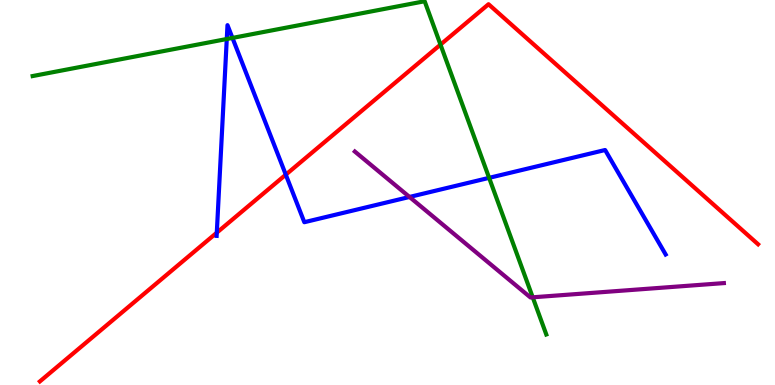[{'lines': ['blue', 'red'], 'intersections': [{'x': 2.8, 'y': 3.96}, {'x': 3.69, 'y': 5.46}]}, {'lines': ['green', 'red'], 'intersections': [{'x': 5.68, 'y': 8.84}]}, {'lines': ['purple', 'red'], 'intersections': []}, {'lines': ['blue', 'green'], 'intersections': [{'x': 2.93, 'y': 8.99}, {'x': 3.0, 'y': 9.02}, {'x': 6.31, 'y': 5.38}]}, {'lines': ['blue', 'purple'], 'intersections': [{'x': 5.28, 'y': 4.88}]}, {'lines': ['green', 'purple'], 'intersections': [{'x': 6.87, 'y': 2.28}]}]